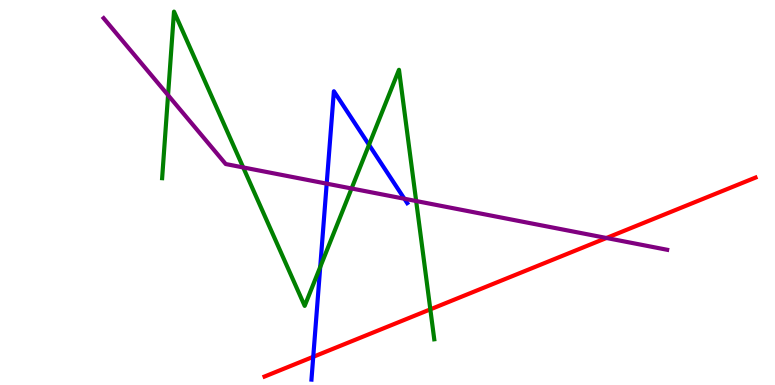[{'lines': ['blue', 'red'], 'intersections': [{'x': 4.04, 'y': 0.732}]}, {'lines': ['green', 'red'], 'intersections': [{'x': 5.55, 'y': 1.96}]}, {'lines': ['purple', 'red'], 'intersections': [{'x': 7.83, 'y': 3.82}]}, {'lines': ['blue', 'green'], 'intersections': [{'x': 4.13, 'y': 3.07}, {'x': 4.76, 'y': 6.24}]}, {'lines': ['blue', 'purple'], 'intersections': [{'x': 4.22, 'y': 5.23}, {'x': 5.22, 'y': 4.84}]}, {'lines': ['green', 'purple'], 'intersections': [{'x': 2.17, 'y': 7.53}, {'x': 3.14, 'y': 5.65}, {'x': 4.54, 'y': 5.1}, {'x': 5.37, 'y': 4.78}]}]